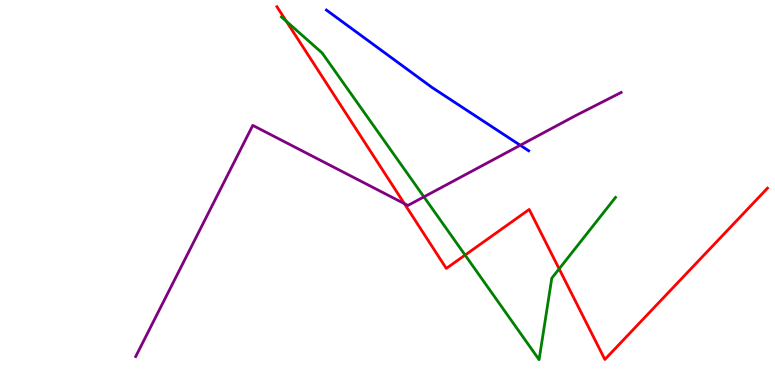[{'lines': ['blue', 'red'], 'intersections': []}, {'lines': ['green', 'red'], 'intersections': [{'x': 3.69, 'y': 9.45}, {'x': 6.0, 'y': 3.37}, {'x': 7.21, 'y': 3.02}]}, {'lines': ['purple', 'red'], 'intersections': [{'x': 5.22, 'y': 4.71}]}, {'lines': ['blue', 'green'], 'intersections': []}, {'lines': ['blue', 'purple'], 'intersections': [{'x': 6.71, 'y': 6.23}]}, {'lines': ['green', 'purple'], 'intersections': [{'x': 5.47, 'y': 4.89}]}]